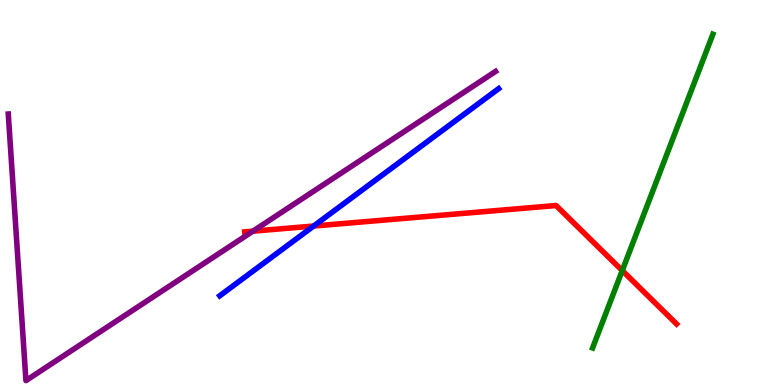[{'lines': ['blue', 'red'], 'intersections': [{'x': 4.05, 'y': 4.13}]}, {'lines': ['green', 'red'], 'intersections': [{'x': 8.03, 'y': 2.97}]}, {'lines': ['purple', 'red'], 'intersections': [{'x': 3.26, 'y': 4.0}]}, {'lines': ['blue', 'green'], 'intersections': []}, {'lines': ['blue', 'purple'], 'intersections': []}, {'lines': ['green', 'purple'], 'intersections': []}]